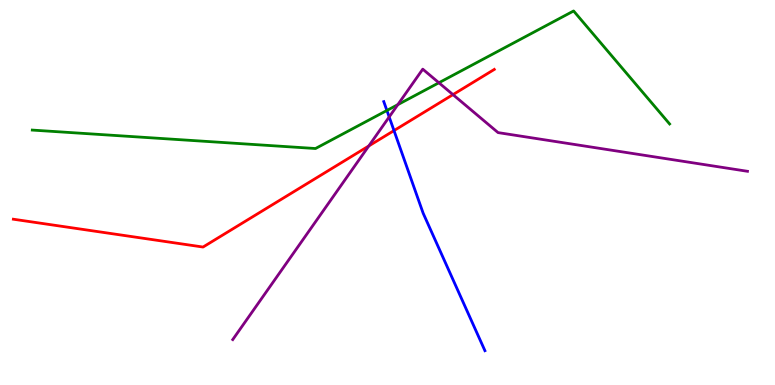[{'lines': ['blue', 'red'], 'intersections': [{'x': 5.08, 'y': 6.61}]}, {'lines': ['green', 'red'], 'intersections': []}, {'lines': ['purple', 'red'], 'intersections': [{'x': 4.76, 'y': 6.21}, {'x': 5.84, 'y': 7.54}]}, {'lines': ['blue', 'green'], 'intersections': [{'x': 4.99, 'y': 7.13}]}, {'lines': ['blue', 'purple'], 'intersections': [{'x': 5.02, 'y': 6.96}]}, {'lines': ['green', 'purple'], 'intersections': [{'x': 5.13, 'y': 7.28}, {'x': 5.66, 'y': 7.85}]}]